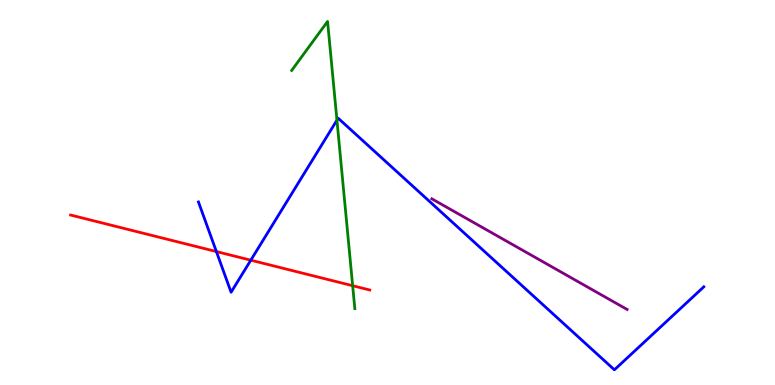[{'lines': ['blue', 'red'], 'intersections': [{'x': 2.79, 'y': 3.47}, {'x': 3.24, 'y': 3.24}]}, {'lines': ['green', 'red'], 'intersections': [{'x': 4.55, 'y': 2.58}]}, {'lines': ['purple', 'red'], 'intersections': []}, {'lines': ['blue', 'green'], 'intersections': [{'x': 4.35, 'y': 6.88}]}, {'lines': ['blue', 'purple'], 'intersections': []}, {'lines': ['green', 'purple'], 'intersections': []}]